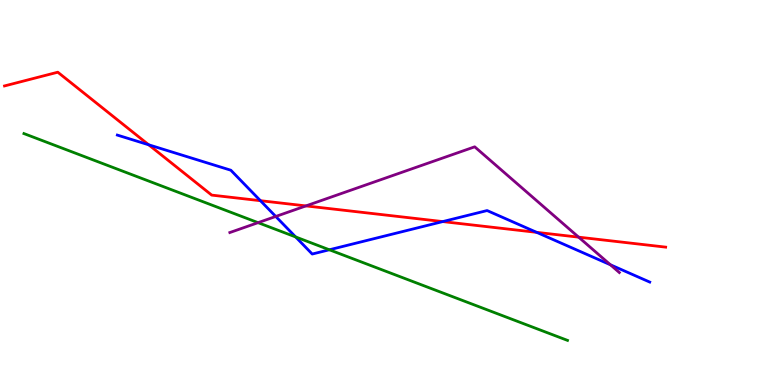[{'lines': ['blue', 'red'], 'intersections': [{'x': 1.92, 'y': 6.24}, {'x': 3.36, 'y': 4.79}, {'x': 5.71, 'y': 4.24}, {'x': 6.92, 'y': 3.96}]}, {'lines': ['green', 'red'], 'intersections': []}, {'lines': ['purple', 'red'], 'intersections': [{'x': 3.95, 'y': 4.65}, {'x': 7.47, 'y': 3.84}]}, {'lines': ['blue', 'green'], 'intersections': [{'x': 3.81, 'y': 3.85}, {'x': 4.25, 'y': 3.51}]}, {'lines': ['blue', 'purple'], 'intersections': [{'x': 3.56, 'y': 4.38}, {'x': 7.88, 'y': 3.12}]}, {'lines': ['green', 'purple'], 'intersections': [{'x': 3.33, 'y': 4.22}]}]